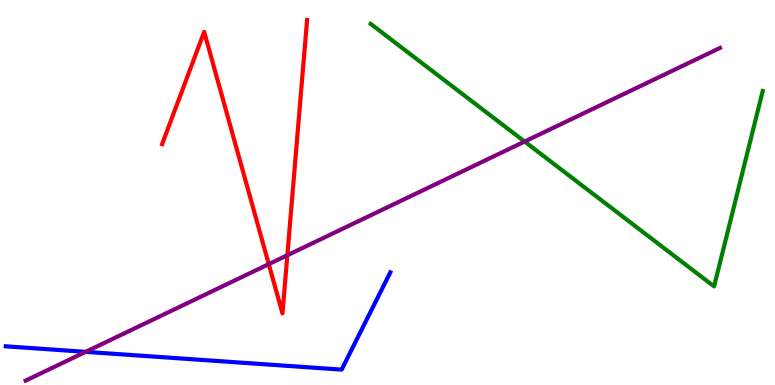[{'lines': ['blue', 'red'], 'intersections': []}, {'lines': ['green', 'red'], 'intersections': []}, {'lines': ['purple', 'red'], 'intersections': [{'x': 3.47, 'y': 3.14}, {'x': 3.71, 'y': 3.37}]}, {'lines': ['blue', 'green'], 'intersections': []}, {'lines': ['blue', 'purple'], 'intersections': [{'x': 1.11, 'y': 0.861}]}, {'lines': ['green', 'purple'], 'intersections': [{'x': 6.77, 'y': 6.32}]}]